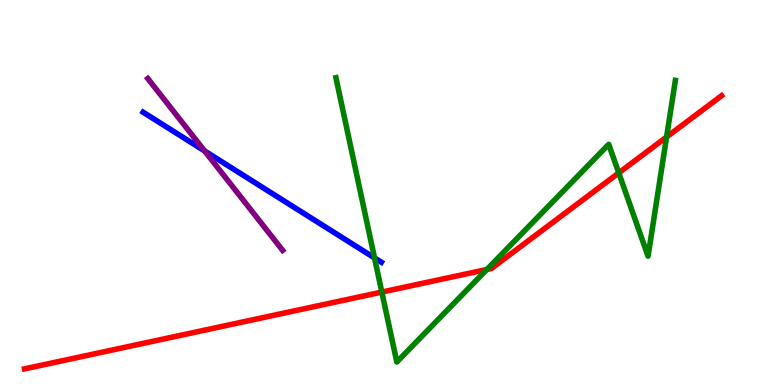[{'lines': ['blue', 'red'], 'intersections': []}, {'lines': ['green', 'red'], 'intersections': [{'x': 4.93, 'y': 2.41}, {'x': 6.28, 'y': 3.0}, {'x': 7.98, 'y': 5.51}, {'x': 8.6, 'y': 6.44}]}, {'lines': ['purple', 'red'], 'intersections': []}, {'lines': ['blue', 'green'], 'intersections': [{'x': 4.83, 'y': 3.3}]}, {'lines': ['blue', 'purple'], 'intersections': [{'x': 2.64, 'y': 6.08}]}, {'lines': ['green', 'purple'], 'intersections': []}]